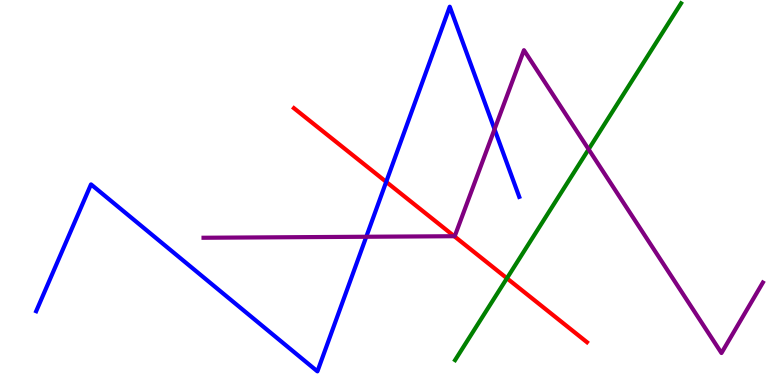[{'lines': ['blue', 'red'], 'intersections': [{'x': 4.98, 'y': 5.28}]}, {'lines': ['green', 'red'], 'intersections': [{'x': 6.54, 'y': 2.77}]}, {'lines': ['purple', 'red'], 'intersections': [{'x': 5.86, 'y': 3.86}]}, {'lines': ['blue', 'green'], 'intersections': []}, {'lines': ['blue', 'purple'], 'intersections': [{'x': 4.73, 'y': 3.85}, {'x': 6.38, 'y': 6.64}]}, {'lines': ['green', 'purple'], 'intersections': [{'x': 7.59, 'y': 6.12}]}]